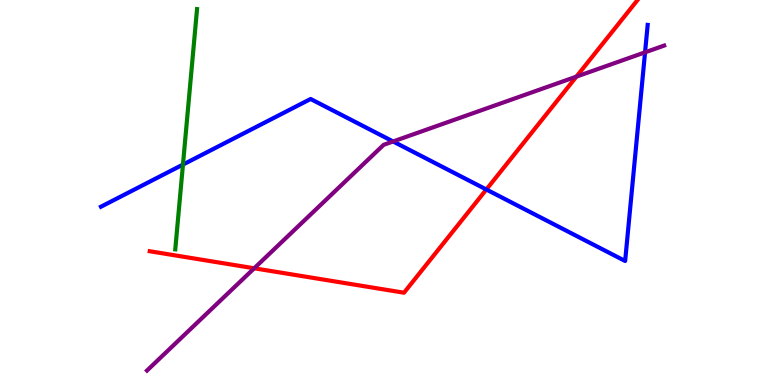[{'lines': ['blue', 'red'], 'intersections': [{'x': 6.28, 'y': 5.08}]}, {'lines': ['green', 'red'], 'intersections': []}, {'lines': ['purple', 'red'], 'intersections': [{'x': 3.28, 'y': 3.03}, {'x': 7.44, 'y': 8.01}]}, {'lines': ['blue', 'green'], 'intersections': [{'x': 2.36, 'y': 5.73}]}, {'lines': ['blue', 'purple'], 'intersections': [{'x': 5.07, 'y': 6.33}, {'x': 8.32, 'y': 8.64}]}, {'lines': ['green', 'purple'], 'intersections': []}]